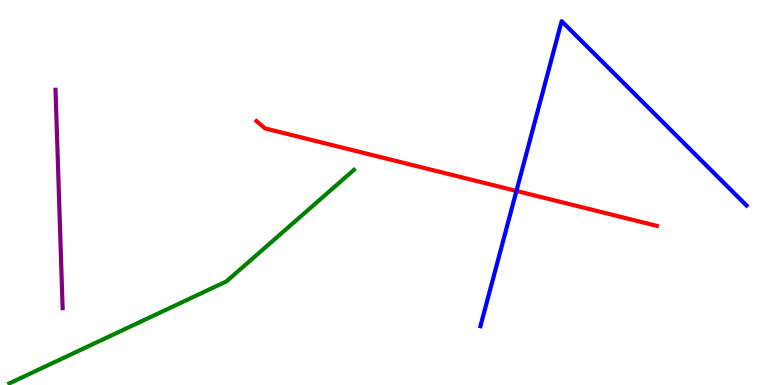[{'lines': ['blue', 'red'], 'intersections': [{'x': 6.66, 'y': 5.04}]}, {'lines': ['green', 'red'], 'intersections': []}, {'lines': ['purple', 'red'], 'intersections': []}, {'lines': ['blue', 'green'], 'intersections': []}, {'lines': ['blue', 'purple'], 'intersections': []}, {'lines': ['green', 'purple'], 'intersections': []}]